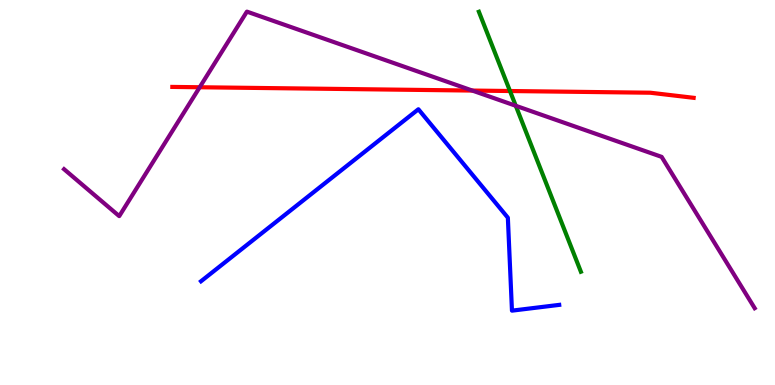[{'lines': ['blue', 'red'], 'intersections': []}, {'lines': ['green', 'red'], 'intersections': [{'x': 6.58, 'y': 7.64}]}, {'lines': ['purple', 'red'], 'intersections': [{'x': 2.58, 'y': 7.73}, {'x': 6.09, 'y': 7.65}]}, {'lines': ['blue', 'green'], 'intersections': []}, {'lines': ['blue', 'purple'], 'intersections': []}, {'lines': ['green', 'purple'], 'intersections': [{'x': 6.66, 'y': 7.25}]}]